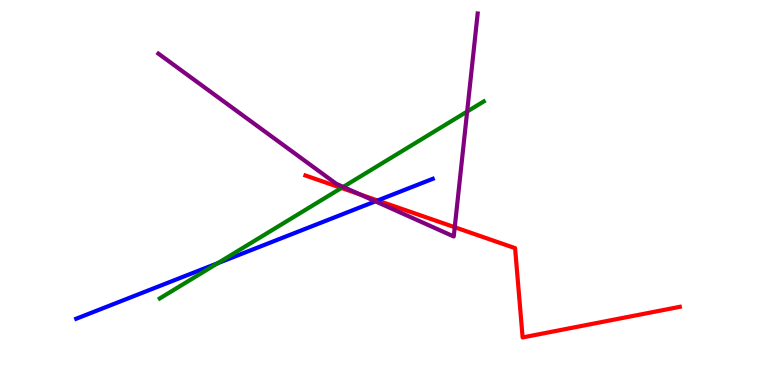[{'lines': ['blue', 'red'], 'intersections': [{'x': 4.87, 'y': 4.79}]}, {'lines': ['green', 'red'], 'intersections': [{'x': 4.41, 'y': 5.12}]}, {'lines': ['purple', 'red'], 'intersections': [{'x': 4.64, 'y': 4.95}, {'x': 5.87, 'y': 4.1}]}, {'lines': ['blue', 'green'], 'intersections': [{'x': 2.81, 'y': 3.16}]}, {'lines': ['blue', 'purple'], 'intersections': [{'x': 4.84, 'y': 4.77}]}, {'lines': ['green', 'purple'], 'intersections': [{'x': 4.43, 'y': 5.15}, {'x': 6.03, 'y': 7.1}]}]